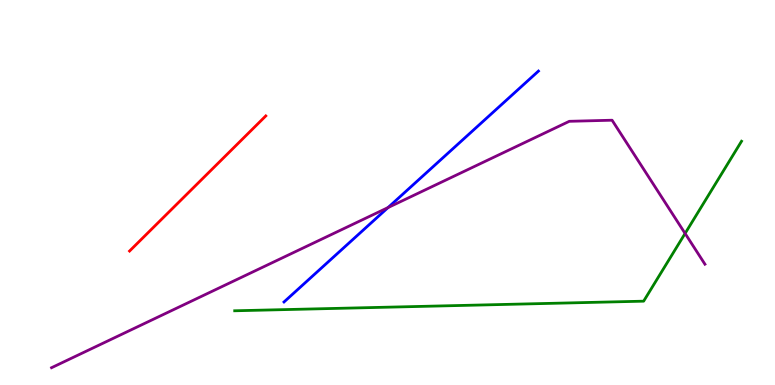[{'lines': ['blue', 'red'], 'intersections': []}, {'lines': ['green', 'red'], 'intersections': []}, {'lines': ['purple', 'red'], 'intersections': []}, {'lines': ['blue', 'green'], 'intersections': []}, {'lines': ['blue', 'purple'], 'intersections': [{'x': 5.01, 'y': 4.61}]}, {'lines': ['green', 'purple'], 'intersections': [{'x': 8.84, 'y': 3.94}]}]